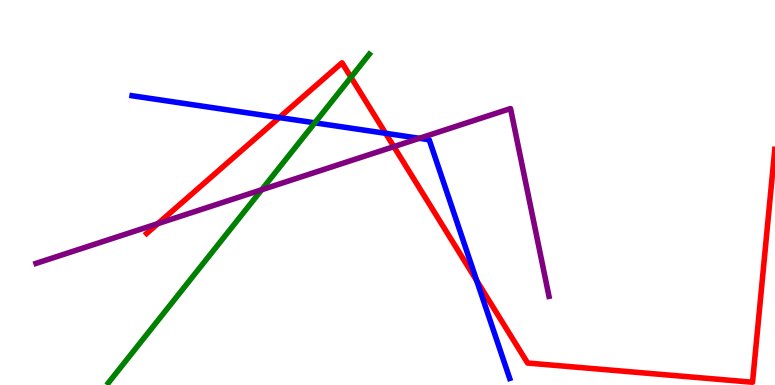[{'lines': ['blue', 'red'], 'intersections': [{'x': 3.6, 'y': 6.95}, {'x': 4.98, 'y': 6.54}, {'x': 6.15, 'y': 2.71}]}, {'lines': ['green', 'red'], 'intersections': [{'x': 4.53, 'y': 7.99}]}, {'lines': ['purple', 'red'], 'intersections': [{'x': 2.04, 'y': 4.19}, {'x': 5.08, 'y': 6.19}]}, {'lines': ['blue', 'green'], 'intersections': [{'x': 4.06, 'y': 6.81}]}, {'lines': ['blue', 'purple'], 'intersections': [{'x': 5.41, 'y': 6.41}]}, {'lines': ['green', 'purple'], 'intersections': [{'x': 3.38, 'y': 5.07}]}]